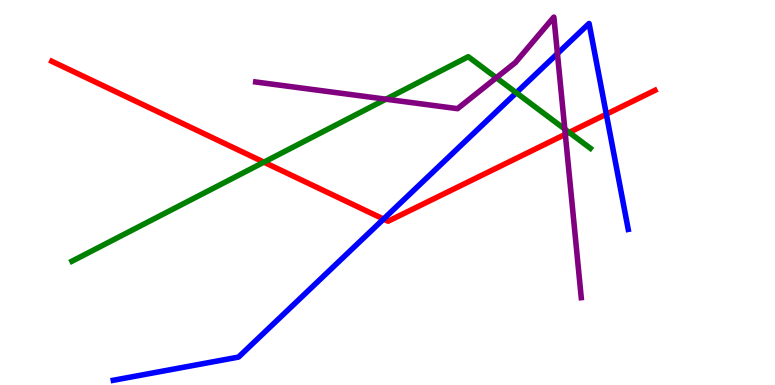[{'lines': ['blue', 'red'], 'intersections': [{'x': 4.95, 'y': 4.31}, {'x': 7.82, 'y': 7.03}]}, {'lines': ['green', 'red'], 'intersections': [{'x': 3.41, 'y': 5.79}, {'x': 7.34, 'y': 6.56}]}, {'lines': ['purple', 'red'], 'intersections': [{'x': 7.29, 'y': 6.51}]}, {'lines': ['blue', 'green'], 'intersections': [{'x': 6.66, 'y': 7.59}]}, {'lines': ['blue', 'purple'], 'intersections': [{'x': 7.19, 'y': 8.61}]}, {'lines': ['green', 'purple'], 'intersections': [{'x': 4.98, 'y': 7.42}, {'x': 6.4, 'y': 7.98}, {'x': 7.29, 'y': 6.65}]}]